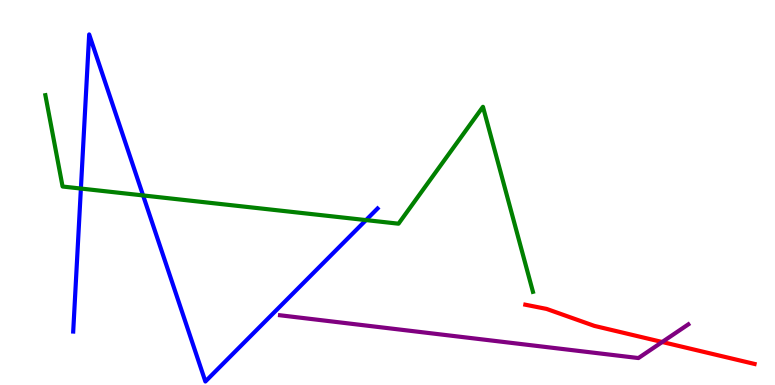[{'lines': ['blue', 'red'], 'intersections': []}, {'lines': ['green', 'red'], 'intersections': []}, {'lines': ['purple', 'red'], 'intersections': [{'x': 8.54, 'y': 1.12}]}, {'lines': ['blue', 'green'], 'intersections': [{'x': 1.04, 'y': 5.1}, {'x': 1.85, 'y': 4.92}, {'x': 4.72, 'y': 4.28}]}, {'lines': ['blue', 'purple'], 'intersections': []}, {'lines': ['green', 'purple'], 'intersections': []}]